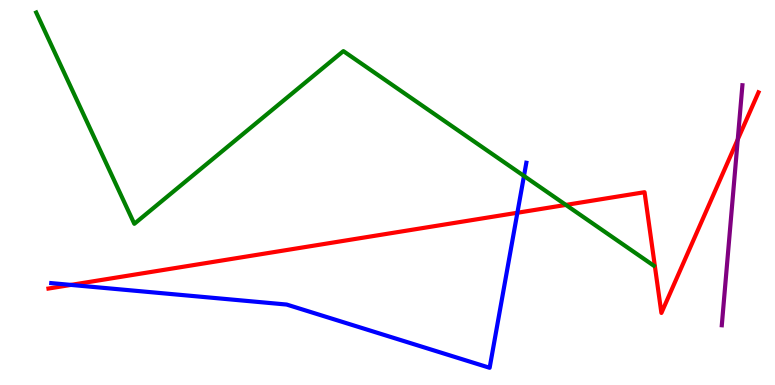[{'lines': ['blue', 'red'], 'intersections': [{'x': 0.915, 'y': 2.6}, {'x': 6.68, 'y': 4.47}]}, {'lines': ['green', 'red'], 'intersections': [{'x': 7.3, 'y': 4.68}]}, {'lines': ['purple', 'red'], 'intersections': [{'x': 9.52, 'y': 6.38}]}, {'lines': ['blue', 'green'], 'intersections': [{'x': 6.76, 'y': 5.43}]}, {'lines': ['blue', 'purple'], 'intersections': []}, {'lines': ['green', 'purple'], 'intersections': []}]